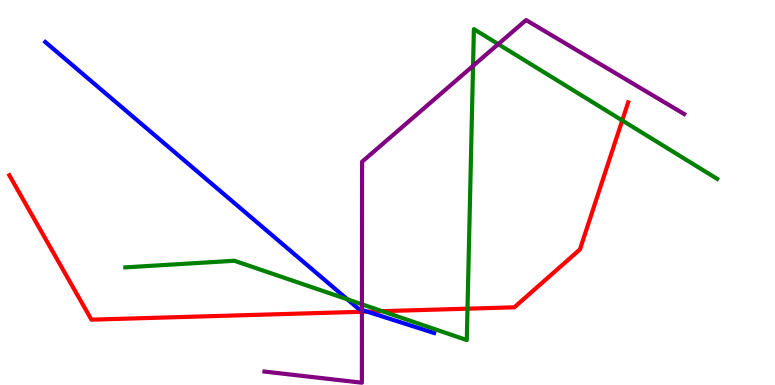[{'lines': ['blue', 'red'], 'intersections': [{'x': 4.74, 'y': 1.91}]}, {'lines': ['green', 'red'], 'intersections': [{'x': 4.93, 'y': 1.92}, {'x': 6.03, 'y': 1.98}, {'x': 8.03, 'y': 6.87}]}, {'lines': ['purple', 'red'], 'intersections': [{'x': 4.67, 'y': 1.9}]}, {'lines': ['blue', 'green'], 'intersections': [{'x': 4.48, 'y': 2.23}]}, {'lines': ['blue', 'purple'], 'intersections': [{'x': 4.67, 'y': 1.95}]}, {'lines': ['green', 'purple'], 'intersections': [{'x': 4.67, 'y': 2.1}, {'x': 6.1, 'y': 8.29}, {'x': 6.43, 'y': 8.85}]}]